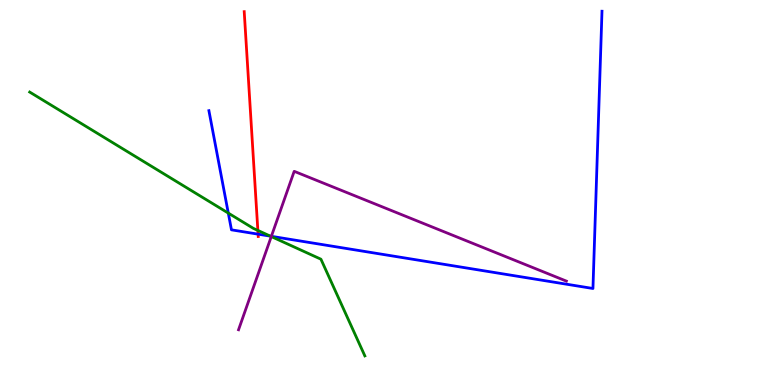[{'lines': ['blue', 'red'], 'intersections': [{'x': 3.33, 'y': 3.92}]}, {'lines': ['green', 'red'], 'intersections': [{'x': 3.33, 'y': 4.01}]}, {'lines': ['purple', 'red'], 'intersections': []}, {'lines': ['blue', 'green'], 'intersections': [{'x': 2.95, 'y': 4.47}, {'x': 3.49, 'y': 3.87}]}, {'lines': ['blue', 'purple'], 'intersections': [{'x': 3.5, 'y': 3.86}]}, {'lines': ['green', 'purple'], 'intersections': [{'x': 3.5, 'y': 3.86}]}]